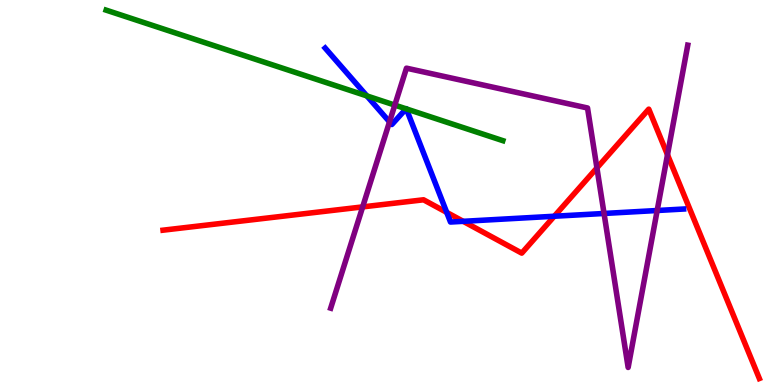[{'lines': ['blue', 'red'], 'intersections': [{'x': 5.76, 'y': 4.48}, {'x': 5.98, 'y': 4.25}, {'x': 7.15, 'y': 4.38}]}, {'lines': ['green', 'red'], 'intersections': []}, {'lines': ['purple', 'red'], 'intersections': [{'x': 4.68, 'y': 4.63}, {'x': 7.7, 'y': 5.64}, {'x': 8.61, 'y': 5.98}]}, {'lines': ['blue', 'green'], 'intersections': [{'x': 4.73, 'y': 7.51}, {'x': 5.24, 'y': 7.17}, {'x': 5.24, 'y': 7.17}]}, {'lines': ['blue', 'purple'], 'intersections': [{'x': 5.03, 'y': 6.83}, {'x': 7.79, 'y': 4.46}, {'x': 8.48, 'y': 4.53}]}, {'lines': ['green', 'purple'], 'intersections': [{'x': 5.09, 'y': 7.27}]}]